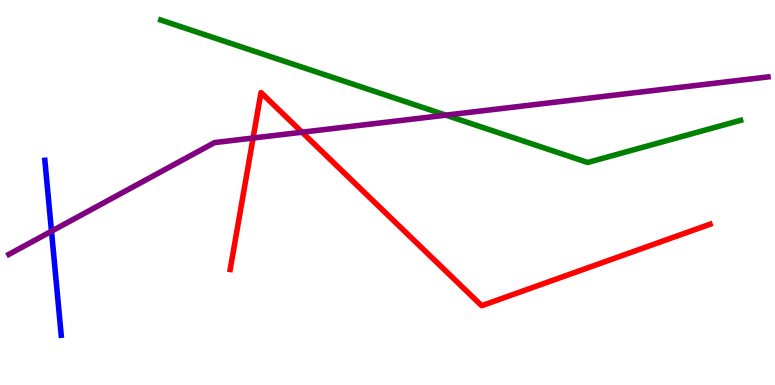[{'lines': ['blue', 'red'], 'intersections': []}, {'lines': ['green', 'red'], 'intersections': []}, {'lines': ['purple', 'red'], 'intersections': [{'x': 3.27, 'y': 6.41}, {'x': 3.9, 'y': 6.57}]}, {'lines': ['blue', 'green'], 'intersections': []}, {'lines': ['blue', 'purple'], 'intersections': [{'x': 0.664, 'y': 3.99}]}, {'lines': ['green', 'purple'], 'intersections': [{'x': 5.75, 'y': 7.01}]}]